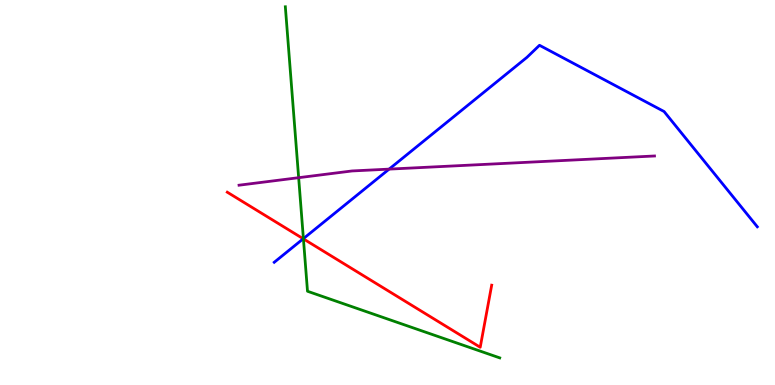[{'lines': ['blue', 'red'], 'intersections': [{'x': 3.91, 'y': 3.8}]}, {'lines': ['green', 'red'], 'intersections': [{'x': 3.92, 'y': 3.8}]}, {'lines': ['purple', 'red'], 'intersections': []}, {'lines': ['blue', 'green'], 'intersections': [{'x': 3.91, 'y': 3.8}]}, {'lines': ['blue', 'purple'], 'intersections': [{'x': 5.02, 'y': 5.61}]}, {'lines': ['green', 'purple'], 'intersections': [{'x': 3.85, 'y': 5.38}]}]